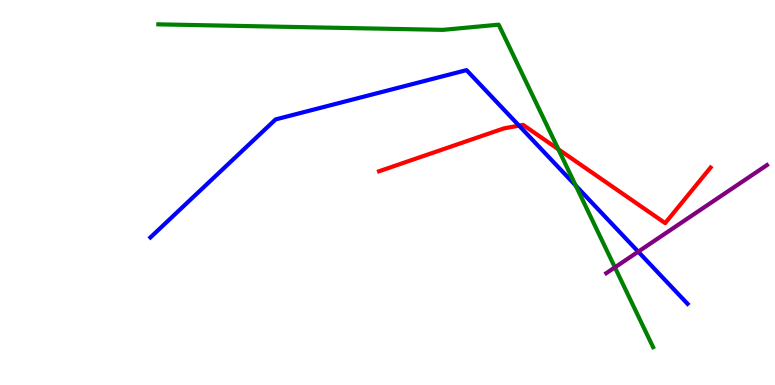[{'lines': ['blue', 'red'], 'intersections': [{'x': 6.7, 'y': 6.74}]}, {'lines': ['green', 'red'], 'intersections': [{'x': 7.2, 'y': 6.12}]}, {'lines': ['purple', 'red'], 'intersections': []}, {'lines': ['blue', 'green'], 'intersections': [{'x': 7.43, 'y': 5.18}]}, {'lines': ['blue', 'purple'], 'intersections': [{'x': 8.24, 'y': 3.46}]}, {'lines': ['green', 'purple'], 'intersections': [{'x': 7.93, 'y': 3.06}]}]